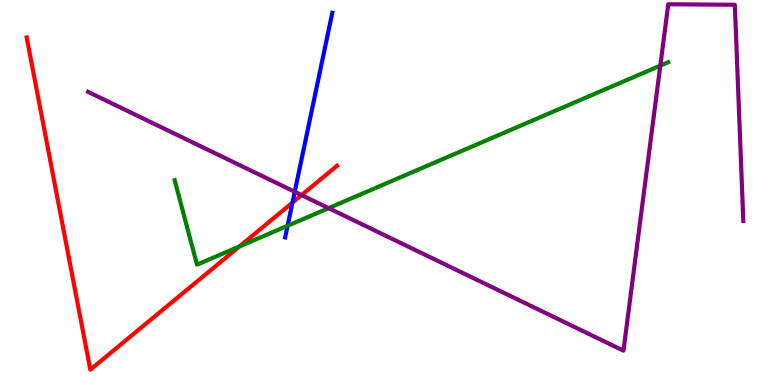[{'lines': ['blue', 'red'], 'intersections': [{'x': 3.77, 'y': 4.74}]}, {'lines': ['green', 'red'], 'intersections': [{'x': 3.09, 'y': 3.6}]}, {'lines': ['purple', 'red'], 'intersections': [{'x': 3.89, 'y': 4.93}]}, {'lines': ['blue', 'green'], 'intersections': [{'x': 3.71, 'y': 4.14}]}, {'lines': ['blue', 'purple'], 'intersections': [{'x': 3.8, 'y': 5.02}]}, {'lines': ['green', 'purple'], 'intersections': [{'x': 4.24, 'y': 4.59}, {'x': 8.52, 'y': 8.3}]}]